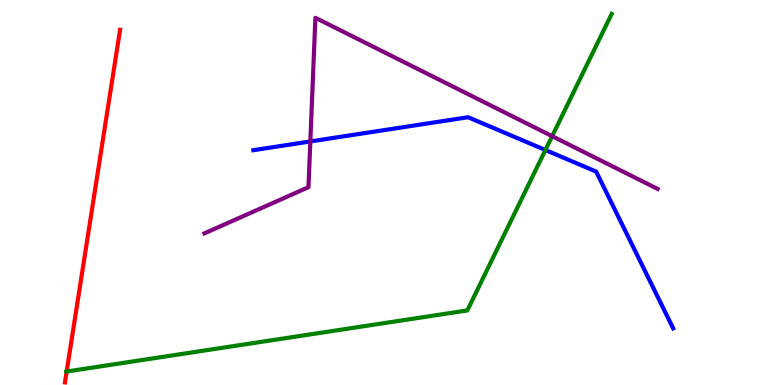[{'lines': ['blue', 'red'], 'intersections': []}, {'lines': ['green', 'red'], 'intersections': [{'x': 0.86, 'y': 0.35}]}, {'lines': ['purple', 'red'], 'intersections': []}, {'lines': ['blue', 'green'], 'intersections': [{'x': 7.04, 'y': 6.1}]}, {'lines': ['blue', 'purple'], 'intersections': [{'x': 4.0, 'y': 6.33}]}, {'lines': ['green', 'purple'], 'intersections': [{'x': 7.12, 'y': 6.46}]}]